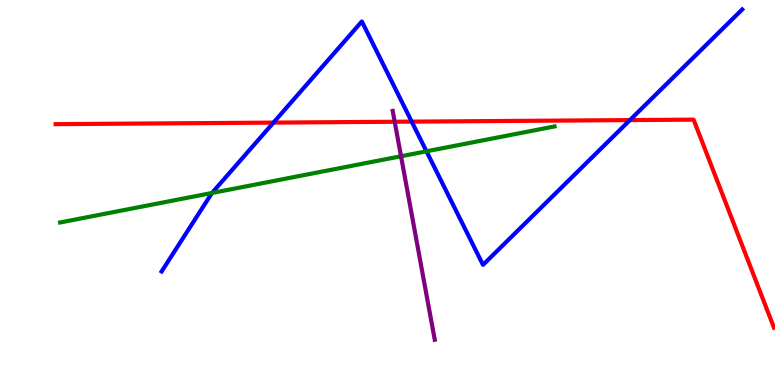[{'lines': ['blue', 'red'], 'intersections': [{'x': 3.53, 'y': 6.82}, {'x': 5.31, 'y': 6.84}, {'x': 8.13, 'y': 6.88}]}, {'lines': ['green', 'red'], 'intersections': []}, {'lines': ['purple', 'red'], 'intersections': [{'x': 5.09, 'y': 6.84}]}, {'lines': ['blue', 'green'], 'intersections': [{'x': 2.74, 'y': 4.99}, {'x': 5.5, 'y': 6.07}]}, {'lines': ['blue', 'purple'], 'intersections': []}, {'lines': ['green', 'purple'], 'intersections': [{'x': 5.17, 'y': 5.94}]}]